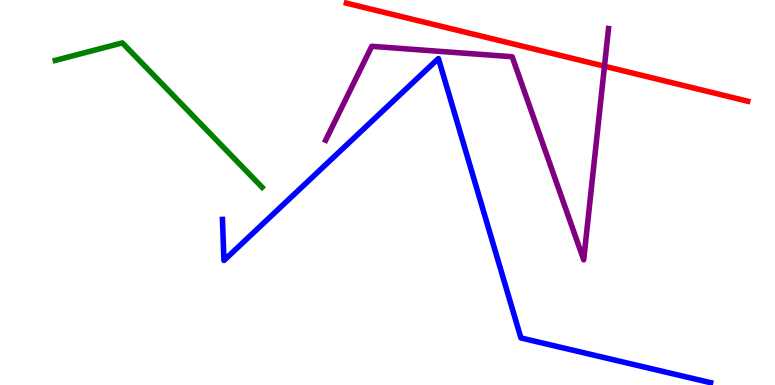[{'lines': ['blue', 'red'], 'intersections': []}, {'lines': ['green', 'red'], 'intersections': []}, {'lines': ['purple', 'red'], 'intersections': [{'x': 7.8, 'y': 8.28}]}, {'lines': ['blue', 'green'], 'intersections': []}, {'lines': ['blue', 'purple'], 'intersections': []}, {'lines': ['green', 'purple'], 'intersections': []}]